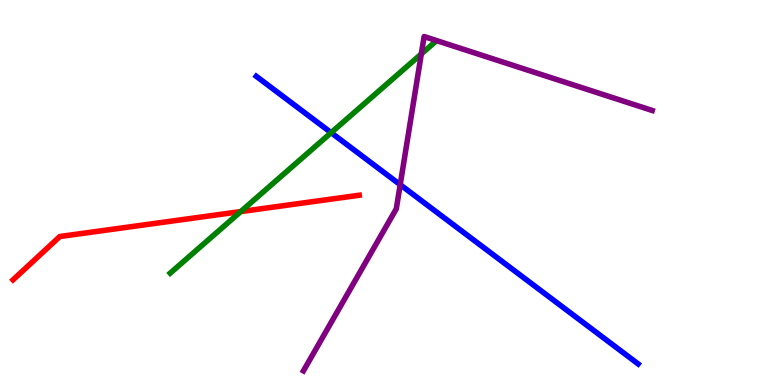[{'lines': ['blue', 'red'], 'intersections': []}, {'lines': ['green', 'red'], 'intersections': [{'x': 3.11, 'y': 4.5}]}, {'lines': ['purple', 'red'], 'intersections': []}, {'lines': ['blue', 'green'], 'intersections': [{'x': 4.27, 'y': 6.55}]}, {'lines': ['blue', 'purple'], 'intersections': [{'x': 5.16, 'y': 5.2}]}, {'lines': ['green', 'purple'], 'intersections': [{'x': 5.44, 'y': 8.6}]}]